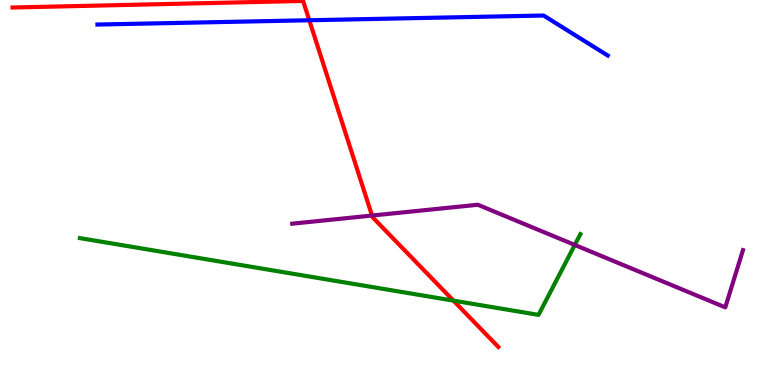[{'lines': ['blue', 'red'], 'intersections': [{'x': 3.99, 'y': 9.47}]}, {'lines': ['green', 'red'], 'intersections': [{'x': 5.85, 'y': 2.19}]}, {'lines': ['purple', 'red'], 'intersections': [{'x': 4.8, 'y': 4.4}]}, {'lines': ['blue', 'green'], 'intersections': []}, {'lines': ['blue', 'purple'], 'intersections': []}, {'lines': ['green', 'purple'], 'intersections': [{'x': 7.42, 'y': 3.64}]}]